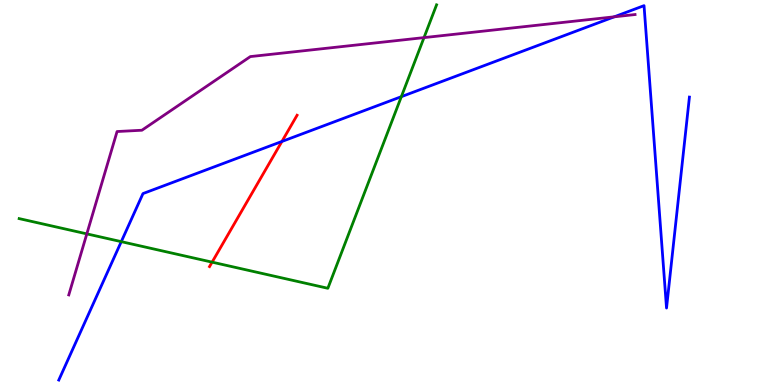[{'lines': ['blue', 'red'], 'intersections': [{'x': 3.64, 'y': 6.33}]}, {'lines': ['green', 'red'], 'intersections': [{'x': 2.74, 'y': 3.19}]}, {'lines': ['purple', 'red'], 'intersections': []}, {'lines': ['blue', 'green'], 'intersections': [{'x': 1.56, 'y': 3.72}, {'x': 5.18, 'y': 7.49}]}, {'lines': ['blue', 'purple'], 'intersections': [{'x': 7.93, 'y': 9.56}]}, {'lines': ['green', 'purple'], 'intersections': [{'x': 1.12, 'y': 3.93}, {'x': 5.47, 'y': 9.02}]}]